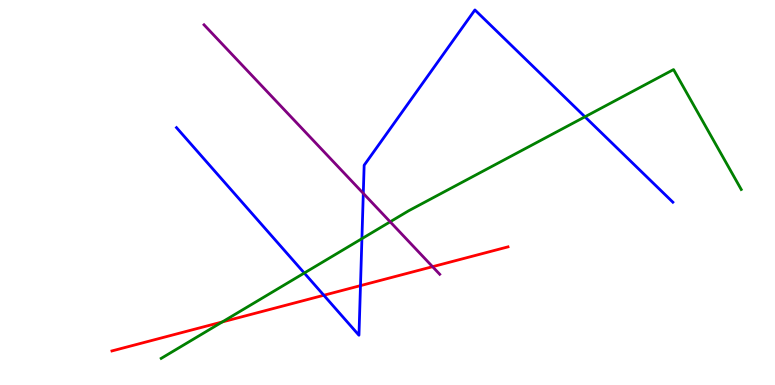[{'lines': ['blue', 'red'], 'intersections': [{'x': 4.18, 'y': 2.33}, {'x': 4.65, 'y': 2.58}]}, {'lines': ['green', 'red'], 'intersections': [{'x': 2.87, 'y': 1.64}]}, {'lines': ['purple', 'red'], 'intersections': [{'x': 5.58, 'y': 3.07}]}, {'lines': ['blue', 'green'], 'intersections': [{'x': 3.93, 'y': 2.91}, {'x': 4.67, 'y': 3.8}, {'x': 7.55, 'y': 6.97}]}, {'lines': ['blue', 'purple'], 'intersections': [{'x': 4.69, 'y': 4.98}]}, {'lines': ['green', 'purple'], 'intersections': [{'x': 5.03, 'y': 4.24}]}]